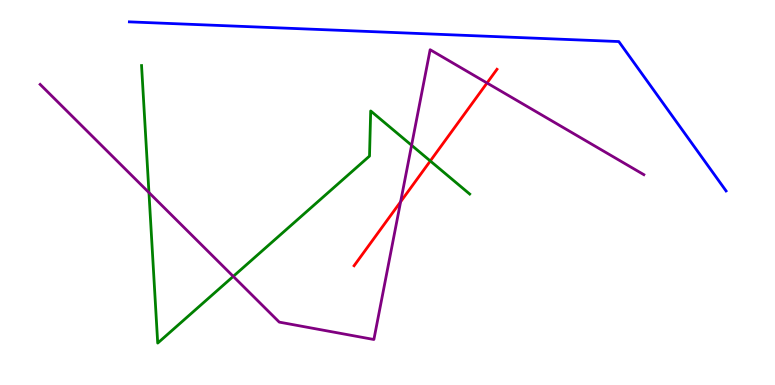[{'lines': ['blue', 'red'], 'intersections': []}, {'lines': ['green', 'red'], 'intersections': [{'x': 5.55, 'y': 5.82}]}, {'lines': ['purple', 'red'], 'intersections': [{'x': 5.17, 'y': 4.76}, {'x': 6.28, 'y': 7.84}]}, {'lines': ['blue', 'green'], 'intersections': []}, {'lines': ['blue', 'purple'], 'intersections': []}, {'lines': ['green', 'purple'], 'intersections': [{'x': 1.92, 'y': 5.0}, {'x': 3.01, 'y': 2.82}, {'x': 5.31, 'y': 6.23}]}]